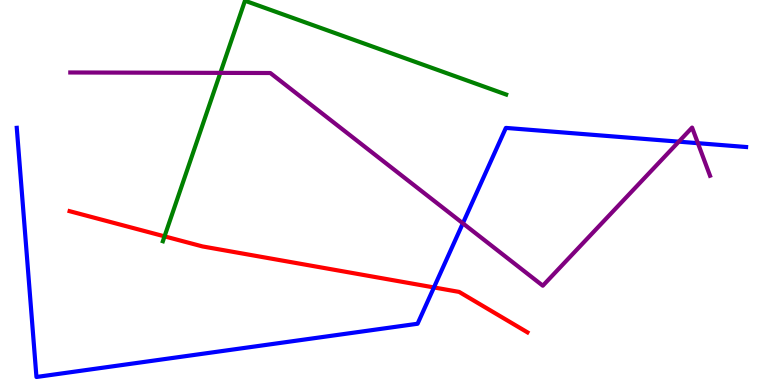[{'lines': ['blue', 'red'], 'intersections': [{'x': 5.6, 'y': 2.53}]}, {'lines': ['green', 'red'], 'intersections': [{'x': 2.12, 'y': 3.86}]}, {'lines': ['purple', 'red'], 'intersections': []}, {'lines': ['blue', 'green'], 'intersections': []}, {'lines': ['blue', 'purple'], 'intersections': [{'x': 5.97, 'y': 4.2}, {'x': 8.76, 'y': 6.32}, {'x': 9.01, 'y': 6.28}]}, {'lines': ['green', 'purple'], 'intersections': [{'x': 2.84, 'y': 8.11}]}]